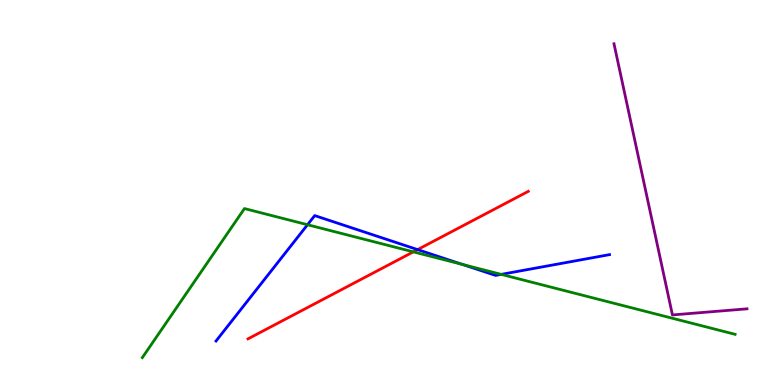[{'lines': ['blue', 'red'], 'intersections': [{'x': 5.39, 'y': 3.52}]}, {'lines': ['green', 'red'], 'intersections': [{'x': 5.33, 'y': 3.46}]}, {'lines': ['purple', 'red'], 'intersections': []}, {'lines': ['blue', 'green'], 'intersections': [{'x': 3.97, 'y': 4.16}, {'x': 5.97, 'y': 3.13}, {'x': 6.47, 'y': 2.87}]}, {'lines': ['blue', 'purple'], 'intersections': []}, {'lines': ['green', 'purple'], 'intersections': []}]